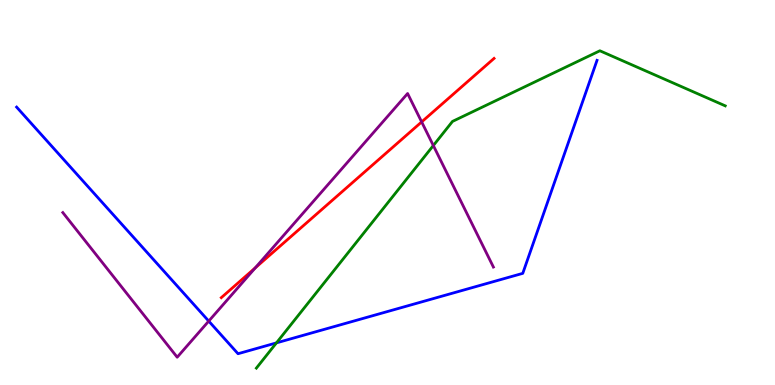[{'lines': ['blue', 'red'], 'intersections': []}, {'lines': ['green', 'red'], 'intersections': []}, {'lines': ['purple', 'red'], 'intersections': [{'x': 3.29, 'y': 3.04}, {'x': 5.44, 'y': 6.83}]}, {'lines': ['blue', 'green'], 'intersections': [{'x': 3.57, 'y': 1.09}]}, {'lines': ['blue', 'purple'], 'intersections': [{'x': 2.69, 'y': 1.66}]}, {'lines': ['green', 'purple'], 'intersections': [{'x': 5.59, 'y': 6.22}]}]